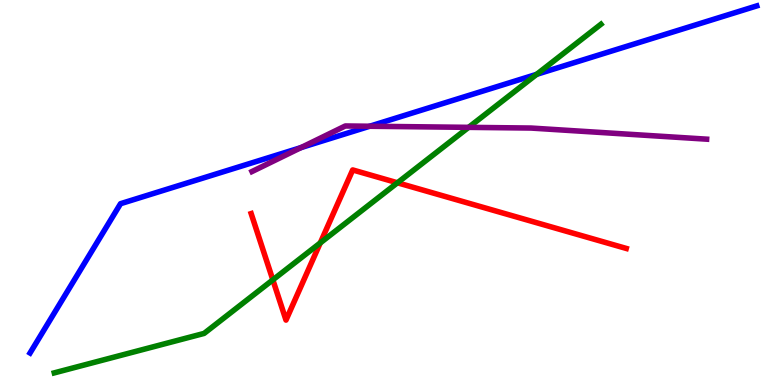[{'lines': ['blue', 'red'], 'intersections': []}, {'lines': ['green', 'red'], 'intersections': [{'x': 3.52, 'y': 2.73}, {'x': 4.13, 'y': 3.69}, {'x': 5.13, 'y': 5.25}]}, {'lines': ['purple', 'red'], 'intersections': []}, {'lines': ['blue', 'green'], 'intersections': [{'x': 6.92, 'y': 8.07}]}, {'lines': ['blue', 'purple'], 'intersections': [{'x': 3.88, 'y': 6.17}, {'x': 4.77, 'y': 6.72}]}, {'lines': ['green', 'purple'], 'intersections': [{'x': 6.05, 'y': 6.69}]}]